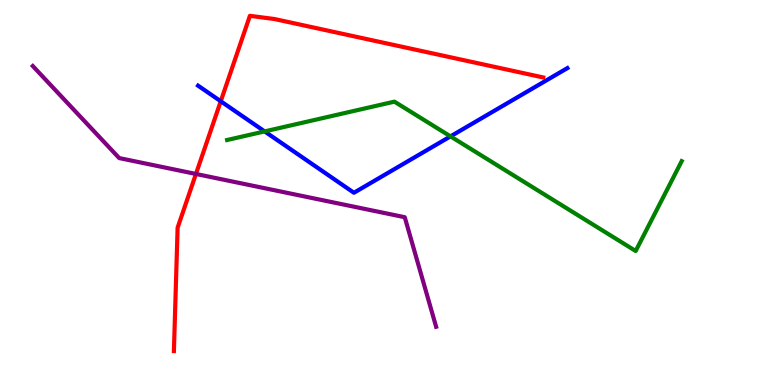[{'lines': ['blue', 'red'], 'intersections': [{'x': 2.85, 'y': 7.37}]}, {'lines': ['green', 'red'], 'intersections': []}, {'lines': ['purple', 'red'], 'intersections': [{'x': 2.53, 'y': 5.48}]}, {'lines': ['blue', 'green'], 'intersections': [{'x': 3.41, 'y': 6.59}, {'x': 5.81, 'y': 6.46}]}, {'lines': ['blue', 'purple'], 'intersections': []}, {'lines': ['green', 'purple'], 'intersections': []}]